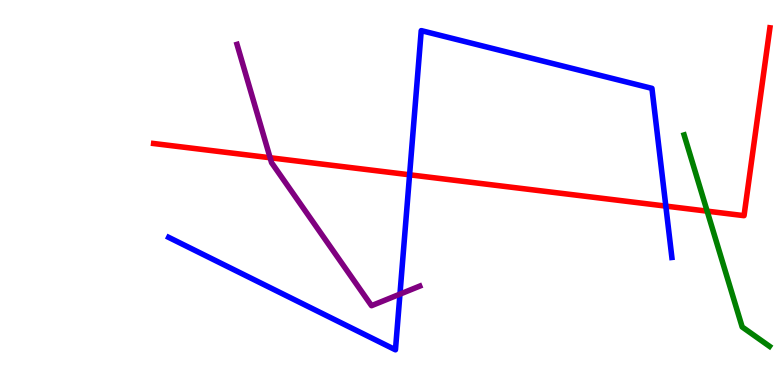[{'lines': ['blue', 'red'], 'intersections': [{'x': 5.29, 'y': 5.46}, {'x': 8.59, 'y': 4.65}]}, {'lines': ['green', 'red'], 'intersections': [{'x': 9.12, 'y': 4.52}]}, {'lines': ['purple', 'red'], 'intersections': [{'x': 3.49, 'y': 5.9}]}, {'lines': ['blue', 'green'], 'intersections': []}, {'lines': ['blue', 'purple'], 'intersections': [{'x': 5.16, 'y': 2.36}]}, {'lines': ['green', 'purple'], 'intersections': []}]